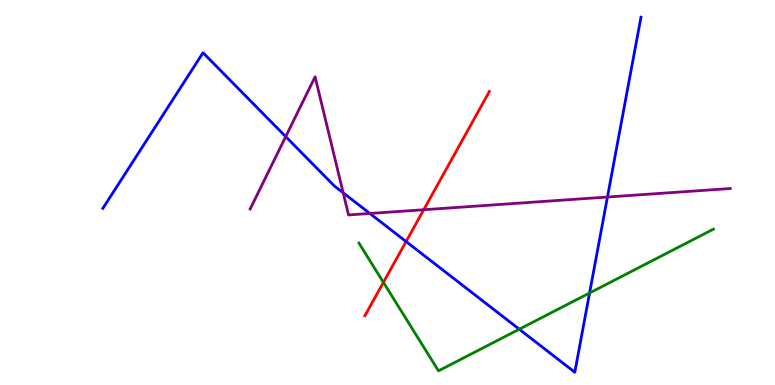[{'lines': ['blue', 'red'], 'intersections': [{'x': 5.24, 'y': 3.73}]}, {'lines': ['green', 'red'], 'intersections': [{'x': 4.95, 'y': 2.67}]}, {'lines': ['purple', 'red'], 'intersections': [{'x': 5.47, 'y': 4.55}]}, {'lines': ['blue', 'green'], 'intersections': [{'x': 6.7, 'y': 1.45}, {'x': 7.61, 'y': 2.39}]}, {'lines': ['blue', 'purple'], 'intersections': [{'x': 3.69, 'y': 6.45}, {'x': 4.43, 'y': 4.99}, {'x': 4.77, 'y': 4.46}, {'x': 7.84, 'y': 4.88}]}, {'lines': ['green', 'purple'], 'intersections': []}]